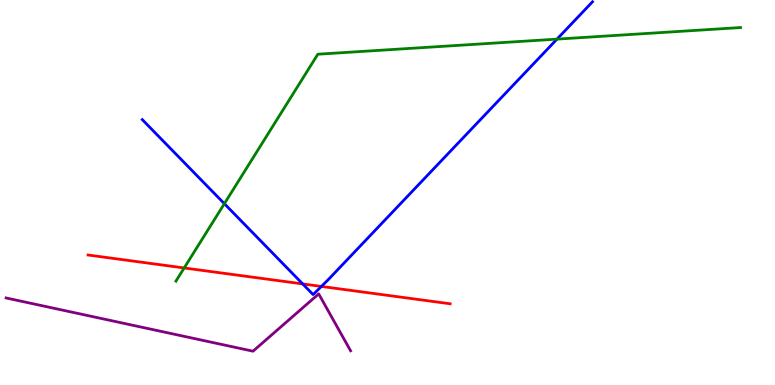[{'lines': ['blue', 'red'], 'intersections': [{'x': 3.91, 'y': 2.63}, {'x': 4.15, 'y': 2.56}]}, {'lines': ['green', 'red'], 'intersections': [{'x': 2.38, 'y': 3.04}]}, {'lines': ['purple', 'red'], 'intersections': []}, {'lines': ['blue', 'green'], 'intersections': [{'x': 2.9, 'y': 4.71}, {'x': 7.19, 'y': 8.98}]}, {'lines': ['blue', 'purple'], 'intersections': []}, {'lines': ['green', 'purple'], 'intersections': []}]